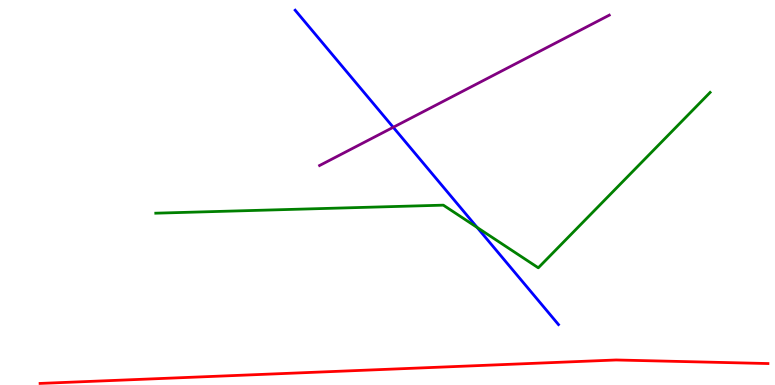[{'lines': ['blue', 'red'], 'intersections': []}, {'lines': ['green', 'red'], 'intersections': []}, {'lines': ['purple', 'red'], 'intersections': []}, {'lines': ['blue', 'green'], 'intersections': [{'x': 6.16, 'y': 4.09}]}, {'lines': ['blue', 'purple'], 'intersections': [{'x': 5.07, 'y': 6.69}]}, {'lines': ['green', 'purple'], 'intersections': []}]